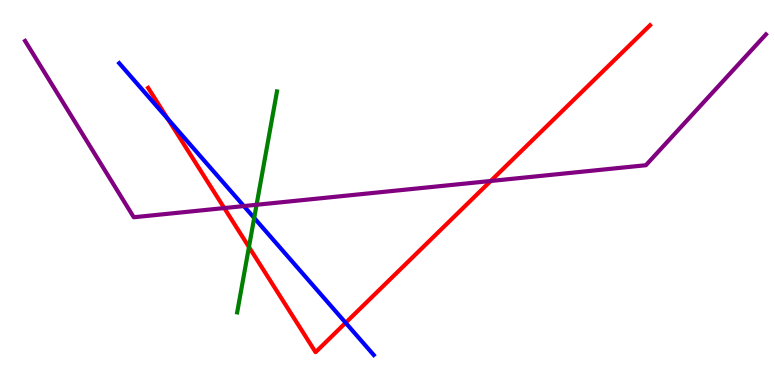[{'lines': ['blue', 'red'], 'intersections': [{'x': 2.17, 'y': 6.91}, {'x': 4.46, 'y': 1.62}]}, {'lines': ['green', 'red'], 'intersections': [{'x': 3.21, 'y': 3.58}]}, {'lines': ['purple', 'red'], 'intersections': [{'x': 2.89, 'y': 4.6}, {'x': 6.33, 'y': 5.3}]}, {'lines': ['blue', 'green'], 'intersections': [{'x': 3.28, 'y': 4.34}]}, {'lines': ['blue', 'purple'], 'intersections': [{'x': 3.15, 'y': 4.65}]}, {'lines': ['green', 'purple'], 'intersections': [{'x': 3.31, 'y': 4.68}]}]